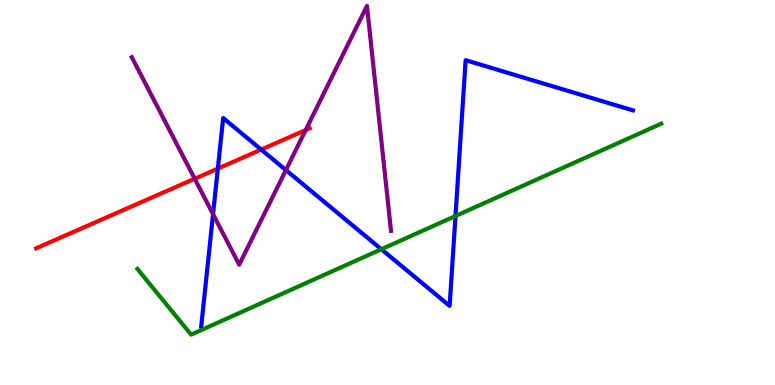[{'lines': ['blue', 'red'], 'intersections': [{'x': 2.81, 'y': 5.62}, {'x': 3.37, 'y': 6.12}]}, {'lines': ['green', 'red'], 'intersections': []}, {'lines': ['purple', 'red'], 'intersections': [{'x': 2.51, 'y': 5.36}, {'x': 3.94, 'y': 6.62}]}, {'lines': ['blue', 'green'], 'intersections': [{'x': 4.92, 'y': 3.53}, {'x': 5.88, 'y': 4.39}]}, {'lines': ['blue', 'purple'], 'intersections': [{'x': 2.75, 'y': 4.44}, {'x': 3.69, 'y': 5.58}]}, {'lines': ['green', 'purple'], 'intersections': []}]